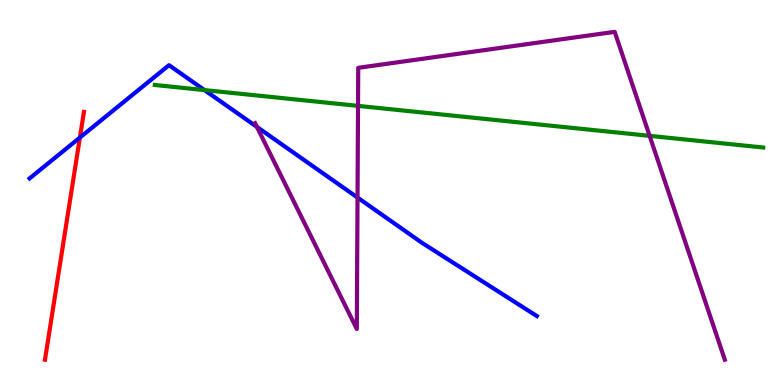[{'lines': ['blue', 'red'], 'intersections': [{'x': 1.03, 'y': 6.43}]}, {'lines': ['green', 'red'], 'intersections': []}, {'lines': ['purple', 'red'], 'intersections': []}, {'lines': ['blue', 'green'], 'intersections': [{'x': 2.64, 'y': 7.66}]}, {'lines': ['blue', 'purple'], 'intersections': [{'x': 3.32, 'y': 6.7}, {'x': 4.61, 'y': 4.87}]}, {'lines': ['green', 'purple'], 'intersections': [{'x': 4.62, 'y': 7.25}, {'x': 8.38, 'y': 6.47}]}]